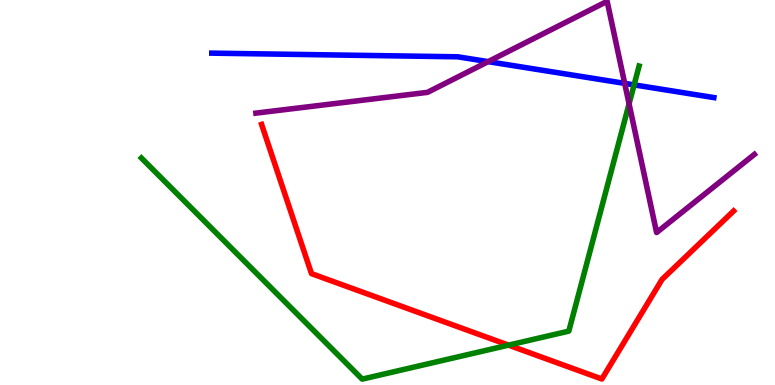[{'lines': ['blue', 'red'], 'intersections': []}, {'lines': ['green', 'red'], 'intersections': [{'x': 6.56, 'y': 1.04}]}, {'lines': ['purple', 'red'], 'intersections': []}, {'lines': ['blue', 'green'], 'intersections': [{'x': 8.18, 'y': 7.8}]}, {'lines': ['blue', 'purple'], 'intersections': [{'x': 6.3, 'y': 8.4}, {'x': 8.06, 'y': 7.83}]}, {'lines': ['green', 'purple'], 'intersections': [{'x': 8.12, 'y': 7.3}]}]